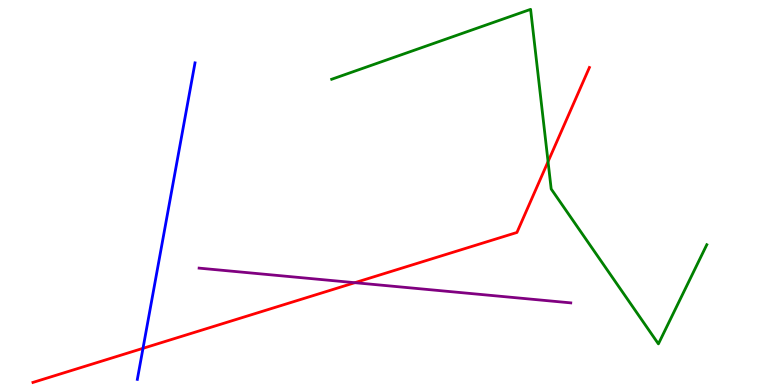[{'lines': ['blue', 'red'], 'intersections': [{'x': 1.85, 'y': 0.953}]}, {'lines': ['green', 'red'], 'intersections': [{'x': 7.07, 'y': 5.8}]}, {'lines': ['purple', 'red'], 'intersections': [{'x': 4.58, 'y': 2.66}]}, {'lines': ['blue', 'green'], 'intersections': []}, {'lines': ['blue', 'purple'], 'intersections': []}, {'lines': ['green', 'purple'], 'intersections': []}]